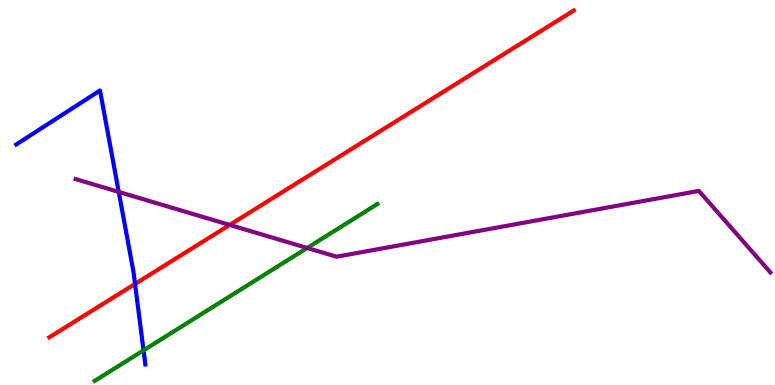[{'lines': ['blue', 'red'], 'intersections': [{'x': 1.74, 'y': 2.63}]}, {'lines': ['green', 'red'], 'intersections': []}, {'lines': ['purple', 'red'], 'intersections': [{'x': 2.96, 'y': 4.16}]}, {'lines': ['blue', 'green'], 'intersections': [{'x': 1.85, 'y': 0.9}]}, {'lines': ['blue', 'purple'], 'intersections': [{'x': 1.53, 'y': 5.02}]}, {'lines': ['green', 'purple'], 'intersections': [{'x': 3.96, 'y': 3.56}]}]